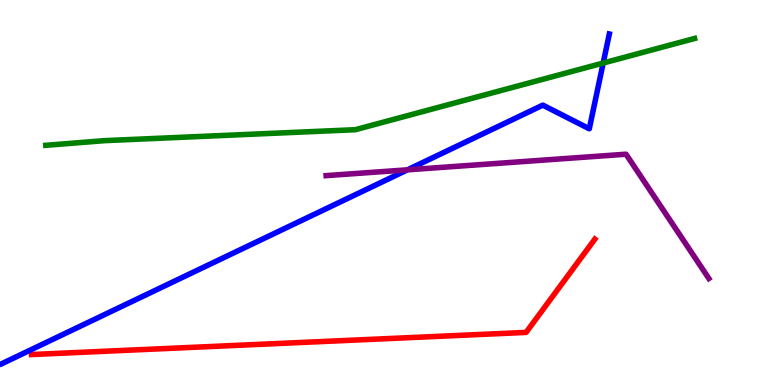[{'lines': ['blue', 'red'], 'intersections': []}, {'lines': ['green', 'red'], 'intersections': []}, {'lines': ['purple', 'red'], 'intersections': []}, {'lines': ['blue', 'green'], 'intersections': [{'x': 7.78, 'y': 8.36}]}, {'lines': ['blue', 'purple'], 'intersections': [{'x': 5.26, 'y': 5.59}]}, {'lines': ['green', 'purple'], 'intersections': []}]